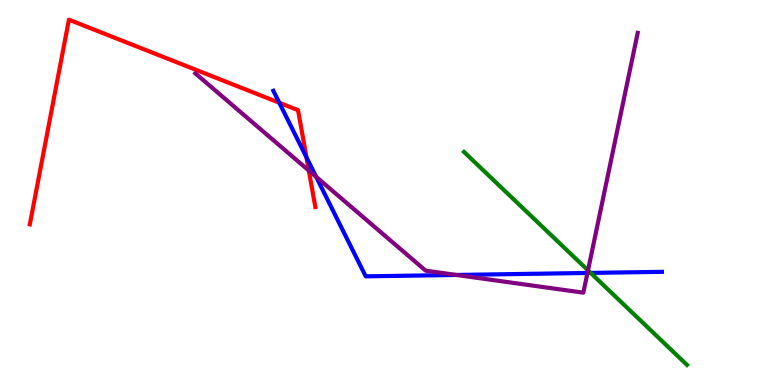[{'lines': ['blue', 'red'], 'intersections': [{'x': 3.6, 'y': 7.33}, {'x': 3.95, 'y': 5.91}]}, {'lines': ['green', 'red'], 'intersections': []}, {'lines': ['purple', 'red'], 'intersections': [{'x': 3.98, 'y': 5.57}]}, {'lines': ['blue', 'green'], 'intersections': [{'x': 7.62, 'y': 2.91}]}, {'lines': ['blue', 'purple'], 'intersections': [{'x': 4.08, 'y': 5.41}, {'x': 5.89, 'y': 2.86}, {'x': 7.58, 'y': 2.91}]}, {'lines': ['green', 'purple'], 'intersections': [{'x': 7.59, 'y': 2.98}]}]